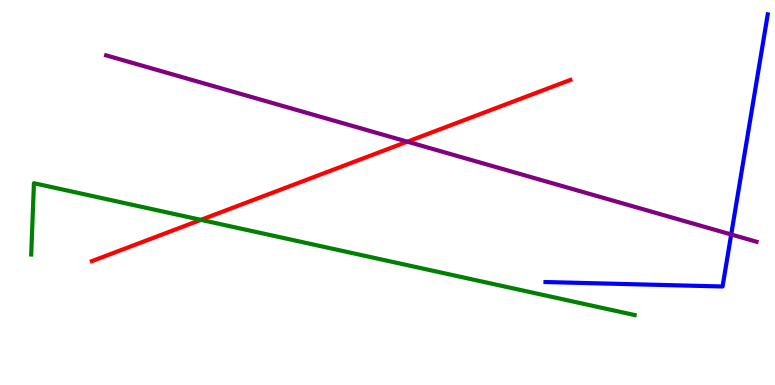[{'lines': ['blue', 'red'], 'intersections': []}, {'lines': ['green', 'red'], 'intersections': [{'x': 2.59, 'y': 4.29}]}, {'lines': ['purple', 'red'], 'intersections': [{'x': 5.26, 'y': 6.32}]}, {'lines': ['blue', 'green'], 'intersections': []}, {'lines': ['blue', 'purple'], 'intersections': [{'x': 9.43, 'y': 3.91}]}, {'lines': ['green', 'purple'], 'intersections': []}]